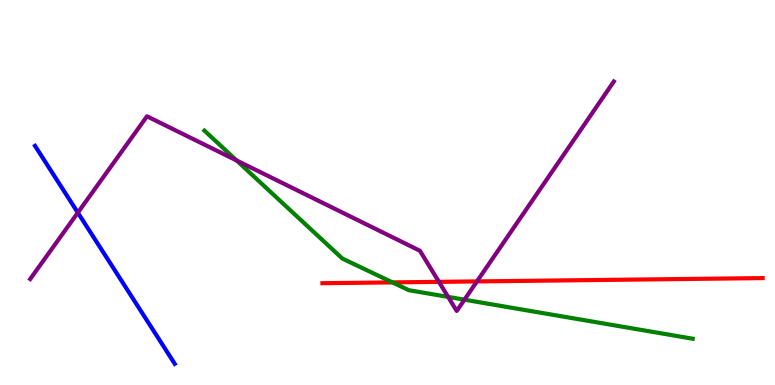[{'lines': ['blue', 'red'], 'intersections': []}, {'lines': ['green', 'red'], 'intersections': [{'x': 5.06, 'y': 2.67}]}, {'lines': ['purple', 'red'], 'intersections': [{'x': 5.66, 'y': 2.68}, {'x': 6.15, 'y': 2.69}]}, {'lines': ['blue', 'green'], 'intersections': []}, {'lines': ['blue', 'purple'], 'intersections': [{'x': 1.0, 'y': 4.48}]}, {'lines': ['green', 'purple'], 'intersections': [{'x': 3.05, 'y': 5.83}, {'x': 5.78, 'y': 2.29}, {'x': 5.99, 'y': 2.22}]}]